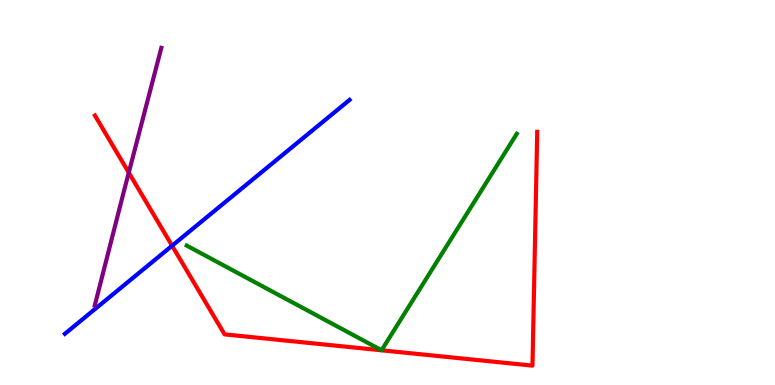[{'lines': ['blue', 'red'], 'intersections': [{'x': 2.22, 'y': 3.62}]}, {'lines': ['green', 'red'], 'intersections': []}, {'lines': ['purple', 'red'], 'intersections': [{'x': 1.66, 'y': 5.52}]}, {'lines': ['blue', 'green'], 'intersections': []}, {'lines': ['blue', 'purple'], 'intersections': []}, {'lines': ['green', 'purple'], 'intersections': []}]